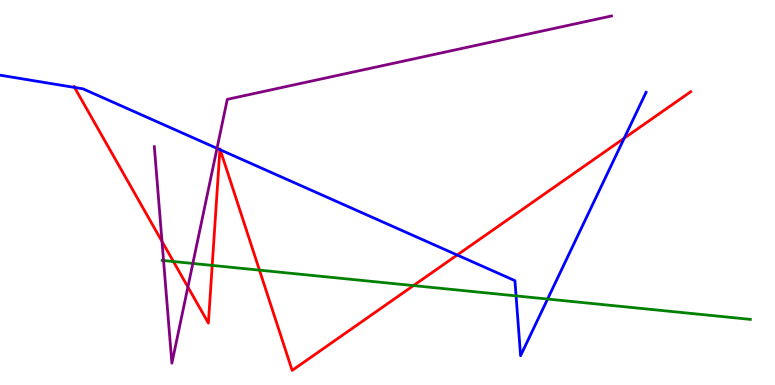[{'lines': ['blue', 'red'], 'intersections': [{'x': 0.962, 'y': 7.73}, {'x': 2.84, 'y': 6.11}, {'x': 2.84, 'y': 6.11}, {'x': 5.9, 'y': 3.38}, {'x': 8.05, 'y': 6.41}]}, {'lines': ['green', 'red'], 'intersections': [{'x': 2.24, 'y': 3.21}, {'x': 2.74, 'y': 3.11}, {'x': 3.35, 'y': 2.98}, {'x': 5.33, 'y': 2.58}]}, {'lines': ['purple', 'red'], 'intersections': [{'x': 2.09, 'y': 3.73}, {'x': 2.42, 'y': 2.55}]}, {'lines': ['blue', 'green'], 'intersections': [{'x': 6.66, 'y': 2.31}, {'x': 7.07, 'y': 2.23}]}, {'lines': ['blue', 'purple'], 'intersections': [{'x': 2.8, 'y': 6.15}]}, {'lines': ['green', 'purple'], 'intersections': [{'x': 2.11, 'y': 3.23}, {'x': 2.49, 'y': 3.16}]}]